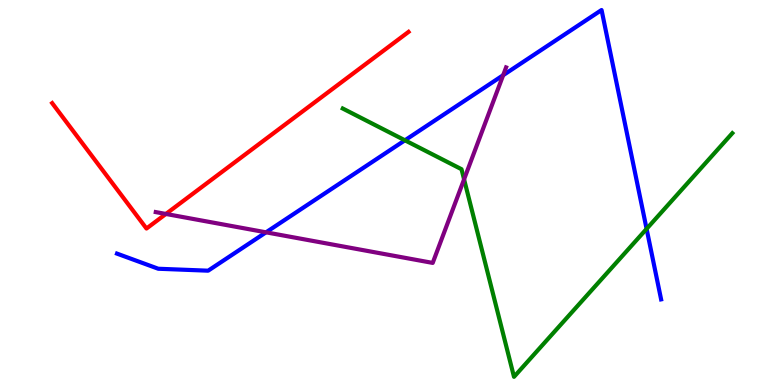[{'lines': ['blue', 'red'], 'intersections': []}, {'lines': ['green', 'red'], 'intersections': []}, {'lines': ['purple', 'red'], 'intersections': [{'x': 2.14, 'y': 4.44}]}, {'lines': ['blue', 'green'], 'intersections': [{'x': 5.22, 'y': 6.36}, {'x': 8.34, 'y': 4.06}]}, {'lines': ['blue', 'purple'], 'intersections': [{'x': 3.43, 'y': 3.97}, {'x': 6.49, 'y': 8.05}]}, {'lines': ['green', 'purple'], 'intersections': [{'x': 5.99, 'y': 5.34}]}]